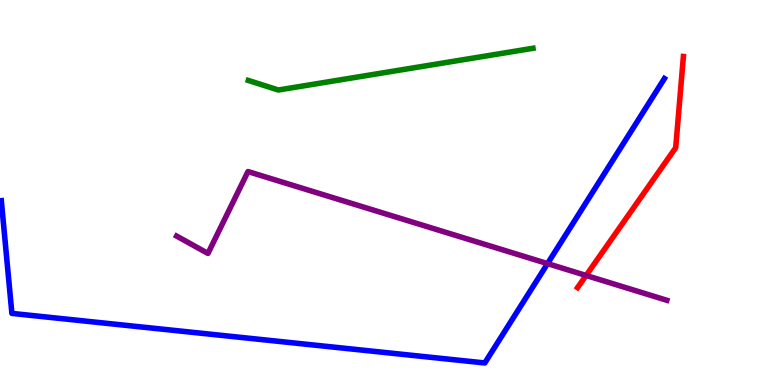[{'lines': ['blue', 'red'], 'intersections': []}, {'lines': ['green', 'red'], 'intersections': []}, {'lines': ['purple', 'red'], 'intersections': [{'x': 7.56, 'y': 2.85}]}, {'lines': ['blue', 'green'], 'intersections': []}, {'lines': ['blue', 'purple'], 'intersections': [{'x': 7.06, 'y': 3.15}]}, {'lines': ['green', 'purple'], 'intersections': []}]